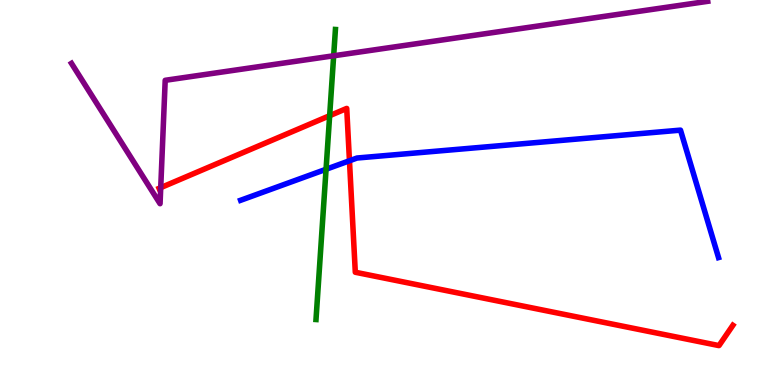[{'lines': ['blue', 'red'], 'intersections': [{'x': 4.51, 'y': 5.82}]}, {'lines': ['green', 'red'], 'intersections': [{'x': 4.25, 'y': 7.0}]}, {'lines': ['purple', 'red'], 'intersections': [{'x': 2.07, 'y': 5.13}]}, {'lines': ['blue', 'green'], 'intersections': [{'x': 4.21, 'y': 5.6}]}, {'lines': ['blue', 'purple'], 'intersections': []}, {'lines': ['green', 'purple'], 'intersections': [{'x': 4.31, 'y': 8.55}]}]